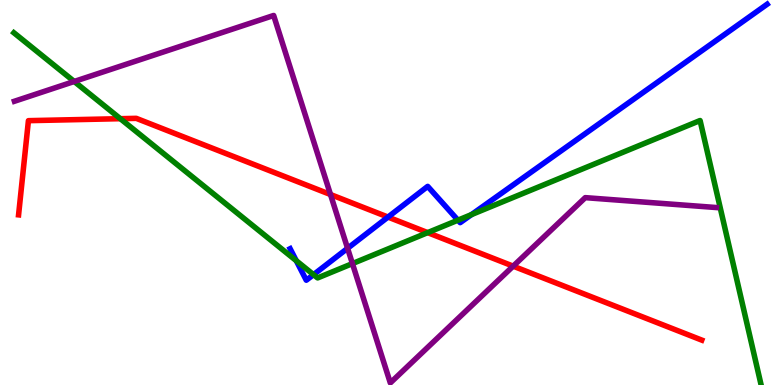[{'lines': ['blue', 'red'], 'intersections': [{'x': 5.01, 'y': 4.36}]}, {'lines': ['green', 'red'], 'intersections': [{'x': 1.55, 'y': 6.92}, {'x': 5.52, 'y': 3.96}]}, {'lines': ['purple', 'red'], 'intersections': [{'x': 4.26, 'y': 4.95}, {'x': 6.62, 'y': 3.09}]}, {'lines': ['blue', 'green'], 'intersections': [{'x': 3.82, 'y': 3.23}, {'x': 4.05, 'y': 2.87}, {'x': 5.91, 'y': 4.28}, {'x': 6.08, 'y': 4.43}]}, {'lines': ['blue', 'purple'], 'intersections': [{'x': 4.48, 'y': 3.55}]}, {'lines': ['green', 'purple'], 'intersections': [{'x': 0.958, 'y': 7.88}, {'x': 4.55, 'y': 3.15}]}]